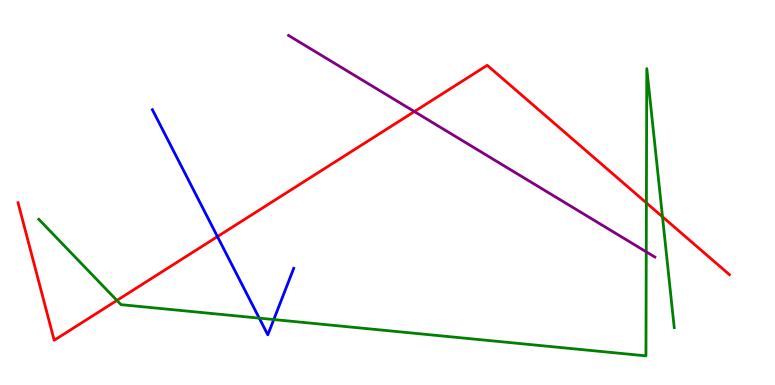[{'lines': ['blue', 'red'], 'intersections': [{'x': 2.81, 'y': 3.85}]}, {'lines': ['green', 'red'], 'intersections': [{'x': 1.51, 'y': 2.2}, {'x': 8.34, 'y': 4.73}, {'x': 8.55, 'y': 4.37}]}, {'lines': ['purple', 'red'], 'intersections': [{'x': 5.35, 'y': 7.1}]}, {'lines': ['blue', 'green'], 'intersections': [{'x': 3.35, 'y': 1.74}, {'x': 3.53, 'y': 1.7}]}, {'lines': ['blue', 'purple'], 'intersections': []}, {'lines': ['green', 'purple'], 'intersections': [{'x': 8.34, 'y': 3.46}]}]